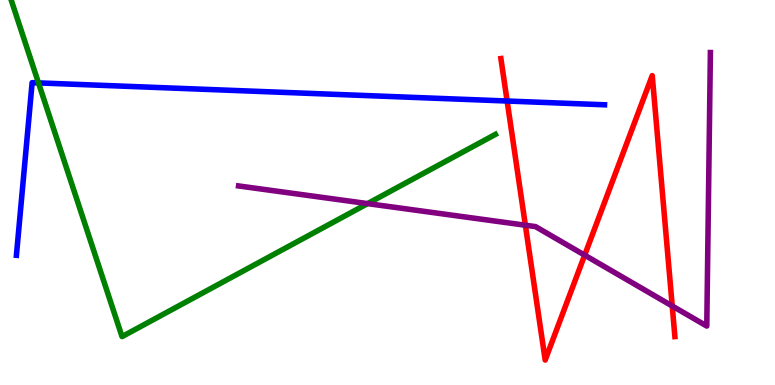[{'lines': ['blue', 'red'], 'intersections': [{'x': 6.54, 'y': 7.38}]}, {'lines': ['green', 'red'], 'intersections': []}, {'lines': ['purple', 'red'], 'intersections': [{'x': 6.78, 'y': 4.15}, {'x': 7.54, 'y': 3.37}, {'x': 8.67, 'y': 2.05}]}, {'lines': ['blue', 'green'], 'intersections': [{'x': 0.497, 'y': 7.85}]}, {'lines': ['blue', 'purple'], 'intersections': []}, {'lines': ['green', 'purple'], 'intersections': [{'x': 4.74, 'y': 4.71}]}]